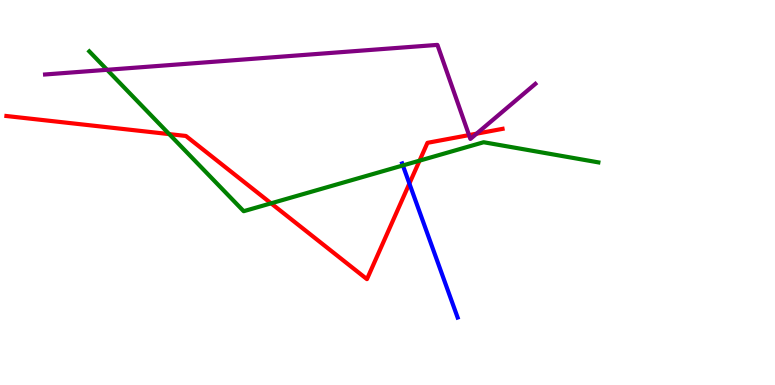[{'lines': ['blue', 'red'], 'intersections': [{'x': 5.28, 'y': 5.23}]}, {'lines': ['green', 'red'], 'intersections': [{'x': 2.18, 'y': 6.52}, {'x': 3.5, 'y': 4.72}, {'x': 5.41, 'y': 5.83}]}, {'lines': ['purple', 'red'], 'intersections': [{'x': 6.05, 'y': 6.49}, {'x': 6.15, 'y': 6.53}]}, {'lines': ['blue', 'green'], 'intersections': [{'x': 5.2, 'y': 5.7}]}, {'lines': ['blue', 'purple'], 'intersections': []}, {'lines': ['green', 'purple'], 'intersections': [{'x': 1.38, 'y': 8.19}]}]